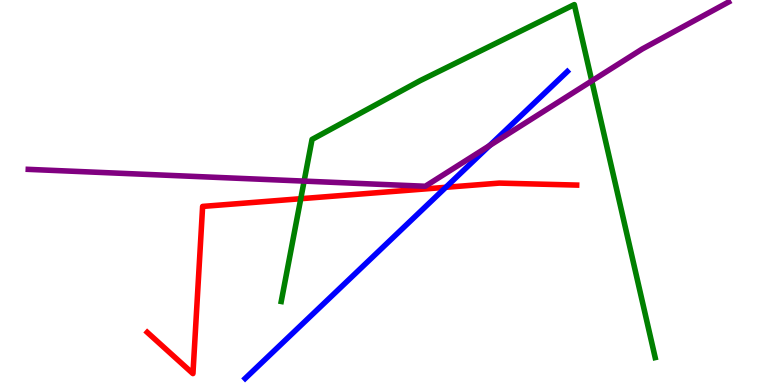[{'lines': ['blue', 'red'], 'intersections': [{'x': 5.75, 'y': 5.13}]}, {'lines': ['green', 'red'], 'intersections': [{'x': 3.88, 'y': 4.84}]}, {'lines': ['purple', 'red'], 'intersections': []}, {'lines': ['blue', 'green'], 'intersections': []}, {'lines': ['blue', 'purple'], 'intersections': [{'x': 6.32, 'y': 6.22}]}, {'lines': ['green', 'purple'], 'intersections': [{'x': 3.92, 'y': 5.3}, {'x': 7.64, 'y': 7.9}]}]